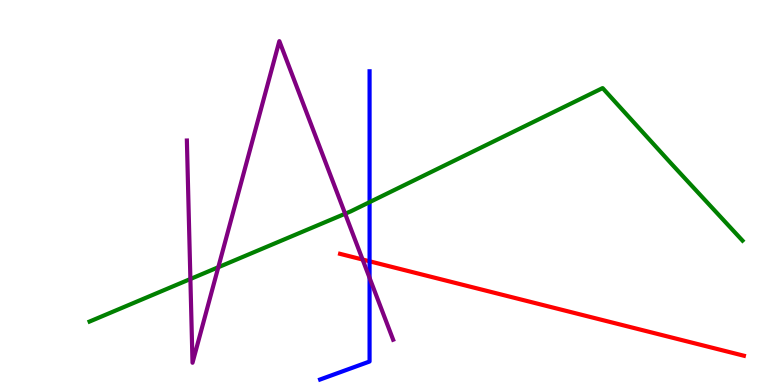[{'lines': ['blue', 'red'], 'intersections': [{'x': 4.77, 'y': 3.21}]}, {'lines': ['green', 'red'], 'intersections': []}, {'lines': ['purple', 'red'], 'intersections': [{'x': 4.68, 'y': 3.26}]}, {'lines': ['blue', 'green'], 'intersections': [{'x': 4.77, 'y': 4.75}]}, {'lines': ['blue', 'purple'], 'intersections': [{'x': 4.77, 'y': 2.78}]}, {'lines': ['green', 'purple'], 'intersections': [{'x': 2.46, 'y': 2.75}, {'x': 2.82, 'y': 3.06}, {'x': 4.45, 'y': 4.45}]}]